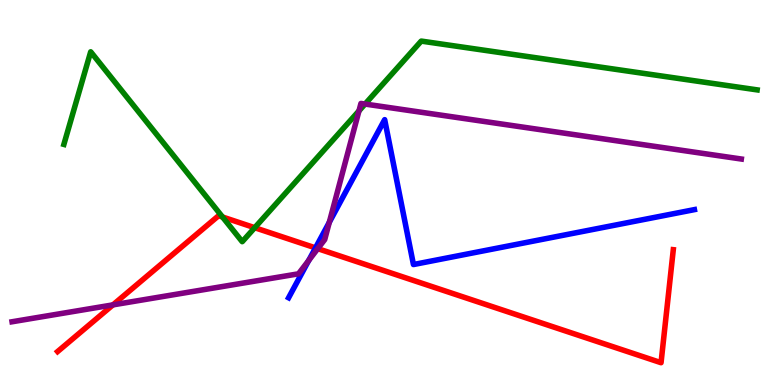[{'lines': ['blue', 'red'], 'intersections': [{'x': 4.07, 'y': 3.56}]}, {'lines': ['green', 'red'], 'intersections': [{'x': 2.87, 'y': 4.36}, {'x': 3.29, 'y': 4.09}]}, {'lines': ['purple', 'red'], 'intersections': [{'x': 1.46, 'y': 2.08}, {'x': 4.1, 'y': 3.54}]}, {'lines': ['blue', 'green'], 'intersections': []}, {'lines': ['blue', 'purple'], 'intersections': [{'x': 3.98, 'y': 3.24}, {'x': 4.25, 'y': 4.23}]}, {'lines': ['green', 'purple'], 'intersections': [{'x': 4.63, 'y': 7.12}, {'x': 4.71, 'y': 7.3}]}]